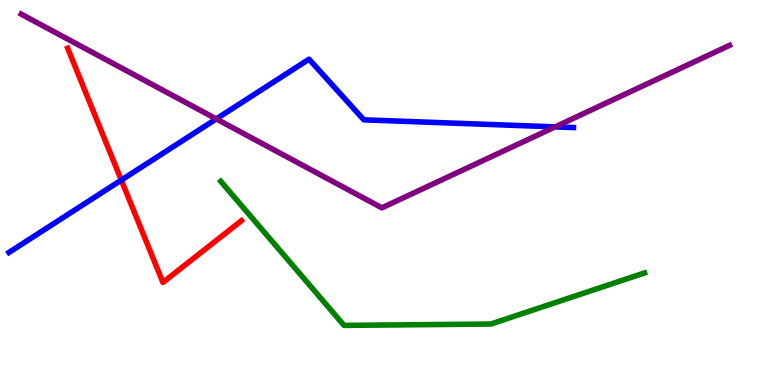[{'lines': ['blue', 'red'], 'intersections': [{'x': 1.57, 'y': 5.32}]}, {'lines': ['green', 'red'], 'intersections': []}, {'lines': ['purple', 'red'], 'intersections': []}, {'lines': ['blue', 'green'], 'intersections': []}, {'lines': ['blue', 'purple'], 'intersections': [{'x': 2.79, 'y': 6.91}, {'x': 7.16, 'y': 6.7}]}, {'lines': ['green', 'purple'], 'intersections': []}]